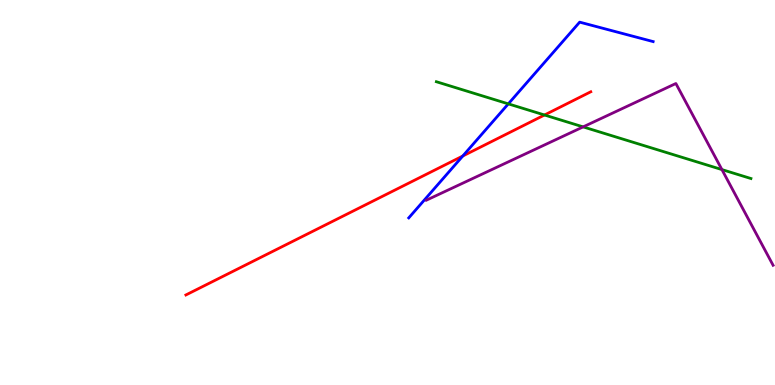[{'lines': ['blue', 'red'], 'intersections': [{'x': 5.97, 'y': 5.95}]}, {'lines': ['green', 'red'], 'intersections': [{'x': 7.03, 'y': 7.01}]}, {'lines': ['purple', 'red'], 'intersections': []}, {'lines': ['blue', 'green'], 'intersections': [{'x': 6.56, 'y': 7.3}]}, {'lines': ['blue', 'purple'], 'intersections': []}, {'lines': ['green', 'purple'], 'intersections': [{'x': 7.52, 'y': 6.7}, {'x': 9.32, 'y': 5.6}]}]